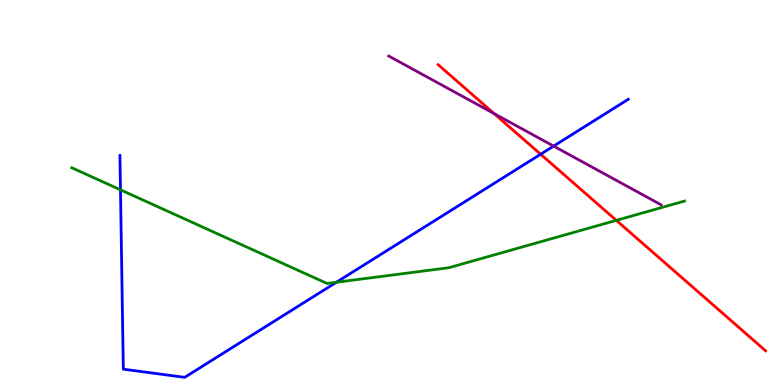[{'lines': ['blue', 'red'], 'intersections': [{'x': 6.98, 'y': 5.99}]}, {'lines': ['green', 'red'], 'intersections': [{'x': 7.95, 'y': 4.28}]}, {'lines': ['purple', 'red'], 'intersections': [{'x': 6.38, 'y': 7.05}]}, {'lines': ['blue', 'green'], 'intersections': [{'x': 1.55, 'y': 5.07}, {'x': 4.34, 'y': 2.67}]}, {'lines': ['blue', 'purple'], 'intersections': [{'x': 7.14, 'y': 6.21}]}, {'lines': ['green', 'purple'], 'intersections': []}]